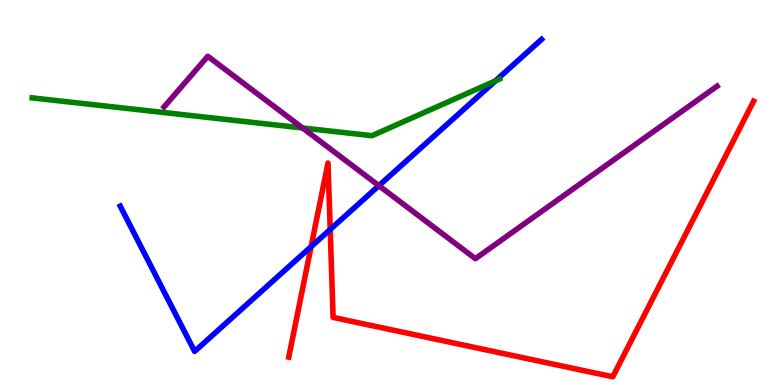[{'lines': ['blue', 'red'], 'intersections': [{'x': 4.01, 'y': 3.59}, {'x': 4.26, 'y': 4.04}]}, {'lines': ['green', 'red'], 'intersections': []}, {'lines': ['purple', 'red'], 'intersections': []}, {'lines': ['blue', 'green'], 'intersections': [{'x': 6.39, 'y': 7.9}]}, {'lines': ['blue', 'purple'], 'intersections': [{'x': 4.89, 'y': 5.18}]}, {'lines': ['green', 'purple'], 'intersections': [{'x': 3.9, 'y': 6.68}]}]